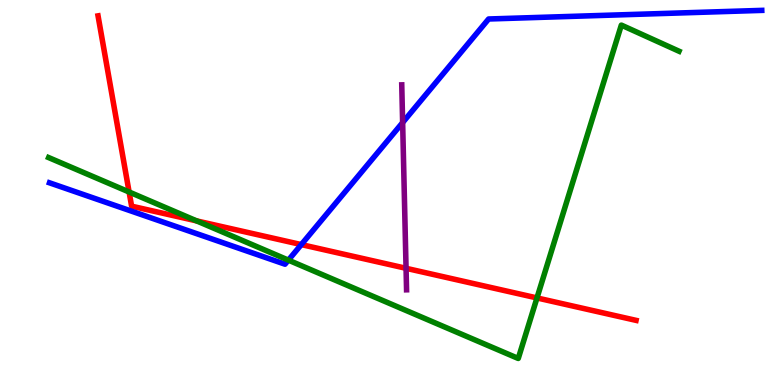[{'lines': ['blue', 'red'], 'intersections': [{'x': 3.89, 'y': 3.65}]}, {'lines': ['green', 'red'], 'intersections': [{'x': 1.67, 'y': 5.01}, {'x': 2.54, 'y': 4.26}, {'x': 6.93, 'y': 2.26}]}, {'lines': ['purple', 'red'], 'intersections': [{'x': 5.24, 'y': 3.03}]}, {'lines': ['blue', 'green'], 'intersections': [{'x': 3.72, 'y': 3.24}]}, {'lines': ['blue', 'purple'], 'intersections': [{'x': 5.2, 'y': 6.82}]}, {'lines': ['green', 'purple'], 'intersections': []}]